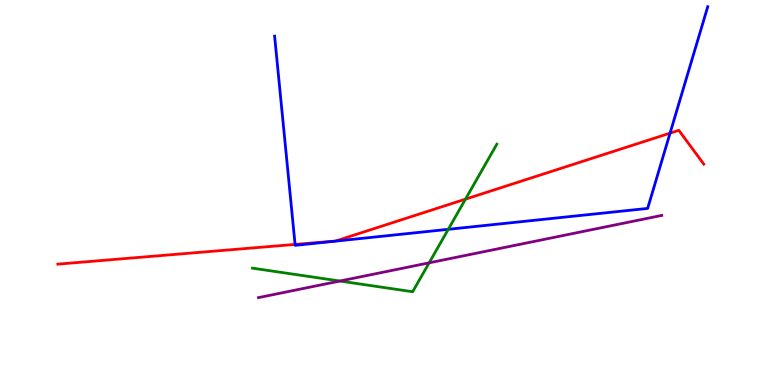[{'lines': ['blue', 'red'], 'intersections': [{'x': 3.81, 'y': 3.65}, {'x': 8.65, 'y': 6.54}]}, {'lines': ['green', 'red'], 'intersections': [{'x': 6.01, 'y': 4.83}]}, {'lines': ['purple', 'red'], 'intersections': []}, {'lines': ['blue', 'green'], 'intersections': [{'x': 5.78, 'y': 4.04}]}, {'lines': ['blue', 'purple'], 'intersections': []}, {'lines': ['green', 'purple'], 'intersections': [{'x': 4.39, 'y': 2.7}, {'x': 5.54, 'y': 3.17}]}]